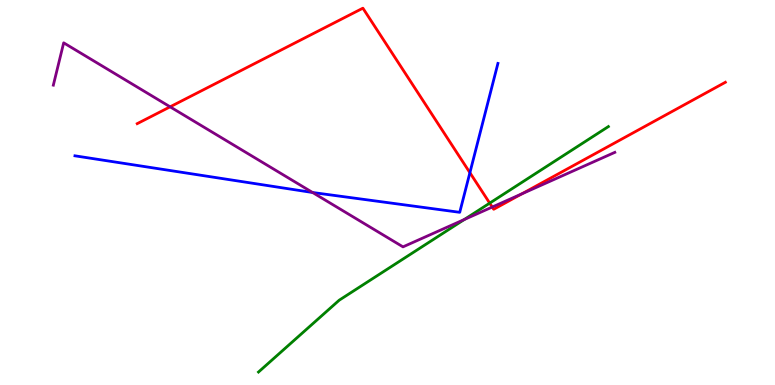[{'lines': ['blue', 'red'], 'intersections': [{'x': 6.06, 'y': 5.51}]}, {'lines': ['green', 'red'], 'intersections': [{'x': 6.32, 'y': 4.72}]}, {'lines': ['purple', 'red'], 'intersections': [{'x': 2.19, 'y': 7.23}, {'x': 6.35, 'y': 4.62}, {'x': 6.73, 'y': 4.97}]}, {'lines': ['blue', 'green'], 'intersections': []}, {'lines': ['blue', 'purple'], 'intersections': [{'x': 4.03, 'y': 5.0}]}, {'lines': ['green', 'purple'], 'intersections': [{'x': 5.99, 'y': 4.3}]}]